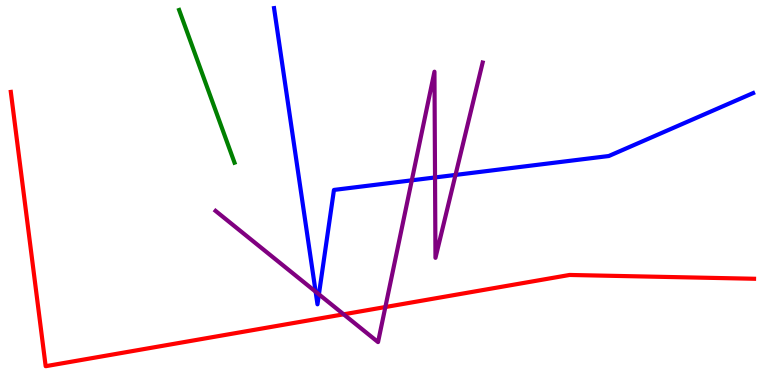[{'lines': ['blue', 'red'], 'intersections': []}, {'lines': ['green', 'red'], 'intersections': []}, {'lines': ['purple', 'red'], 'intersections': [{'x': 4.43, 'y': 1.84}, {'x': 4.97, 'y': 2.02}]}, {'lines': ['blue', 'green'], 'intersections': []}, {'lines': ['blue', 'purple'], 'intersections': [{'x': 4.07, 'y': 2.42}, {'x': 4.12, 'y': 2.35}, {'x': 5.31, 'y': 5.32}, {'x': 5.61, 'y': 5.39}, {'x': 5.88, 'y': 5.46}]}, {'lines': ['green', 'purple'], 'intersections': []}]